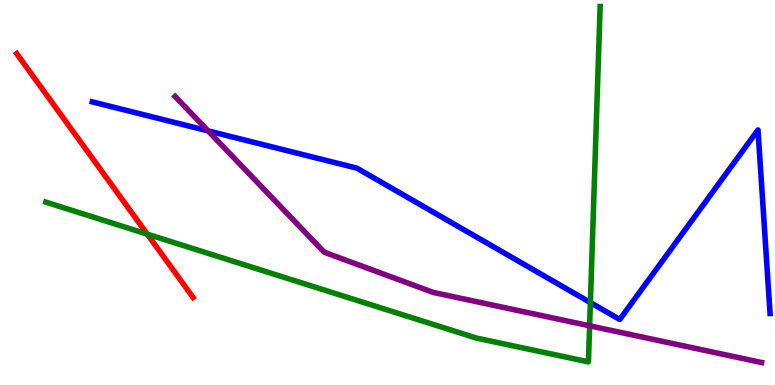[{'lines': ['blue', 'red'], 'intersections': []}, {'lines': ['green', 'red'], 'intersections': [{'x': 1.9, 'y': 3.92}]}, {'lines': ['purple', 'red'], 'intersections': []}, {'lines': ['blue', 'green'], 'intersections': [{'x': 7.62, 'y': 2.14}]}, {'lines': ['blue', 'purple'], 'intersections': [{'x': 2.68, 'y': 6.6}]}, {'lines': ['green', 'purple'], 'intersections': [{'x': 7.61, 'y': 1.54}]}]